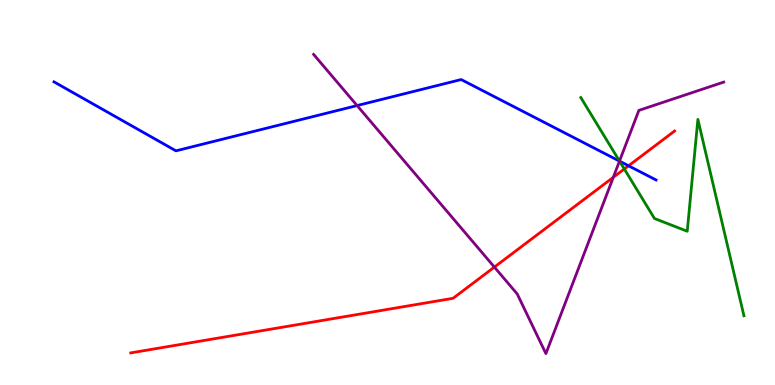[{'lines': ['blue', 'red'], 'intersections': [{'x': 8.11, 'y': 5.69}]}, {'lines': ['green', 'red'], 'intersections': [{'x': 8.06, 'y': 5.61}]}, {'lines': ['purple', 'red'], 'intersections': [{'x': 6.38, 'y': 3.06}, {'x': 7.91, 'y': 5.39}]}, {'lines': ['blue', 'green'], 'intersections': [{'x': 7.99, 'y': 5.81}]}, {'lines': ['blue', 'purple'], 'intersections': [{'x': 4.61, 'y': 7.26}, {'x': 7.99, 'y': 5.82}]}, {'lines': ['green', 'purple'], 'intersections': [{'x': 7.99, 'y': 5.82}]}]